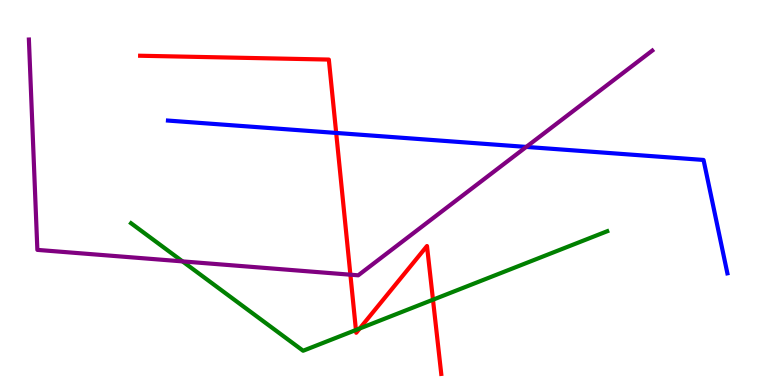[{'lines': ['blue', 'red'], 'intersections': [{'x': 4.34, 'y': 6.55}]}, {'lines': ['green', 'red'], 'intersections': [{'x': 4.59, 'y': 1.43}, {'x': 4.64, 'y': 1.47}, {'x': 5.59, 'y': 2.22}]}, {'lines': ['purple', 'red'], 'intersections': [{'x': 4.52, 'y': 2.86}]}, {'lines': ['blue', 'green'], 'intersections': []}, {'lines': ['blue', 'purple'], 'intersections': [{'x': 6.79, 'y': 6.18}]}, {'lines': ['green', 'purple'], 'intersections': [{'x': 2.36, 'y': 3.21}]}]